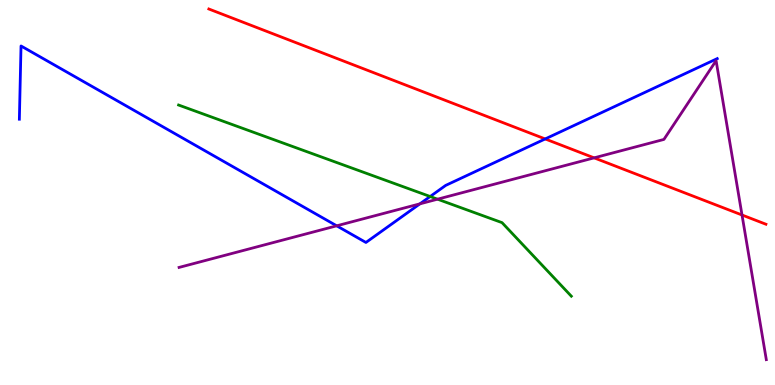[{'lines': ['blue', 'red'], 'intersections': [{'x': 7.03, 'y': 6.39}]}, {'lines': ['green', 'red'], 'intersections': []}, {'lines': ['purple', 'red'], 'intersections': [{'x': 7.67, 'y': 5.9}, {'x': 9.57, 'y': 4.42}]}, {'lines': ['blue', 'green'], 'intersections': [{'x': 5.55, 'y': 4.9}]}, {'lines': ['blue', 'purple'], 'intersections': [{'x': 4.34, 'y': 4.13}, {'x': 5.42, 'y': 4.71}]}, {'lines': ['green', 'purple'], 'intersections': [{'x': 5.65, 'y': 4.83}]}]